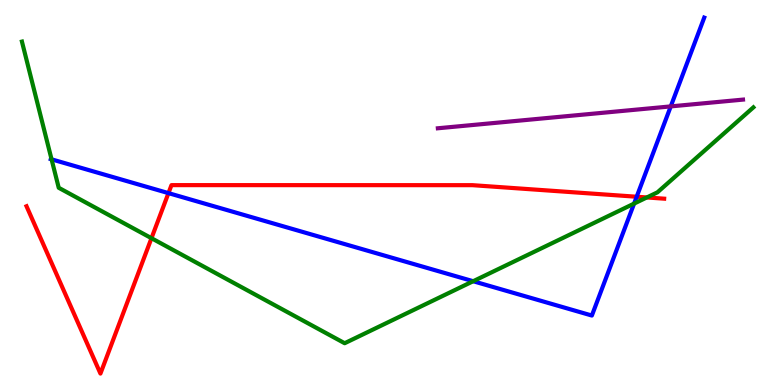[{'lines': ['blue', 'red'], 'intersections': [{'x': 2.17, 'y': 4.98}, {'x': 8.22, 'y': 4.89}]}, {'lines': ['green', 'red'], 'intersections': [{'x': 1.95, 'y': 3.81}, {'x': 8.35, 'y': 4.87}]}, {'lines': ['purple', 'red'], 'intersections': []}, {'lines': ['blue', 'green'], 'intersections': [{'x': 0.665, 'y': 5.86}, {'x': 6.11, 'y': 2.7}, {'x': 8.18, 'y': 4.71}]}, {'lines': ['blue', 'purple'], 'intersections': [{'x': 8.65, 'y': 7.24}]}, {'lines': ['green', 'purple'], 'intersections': []}]